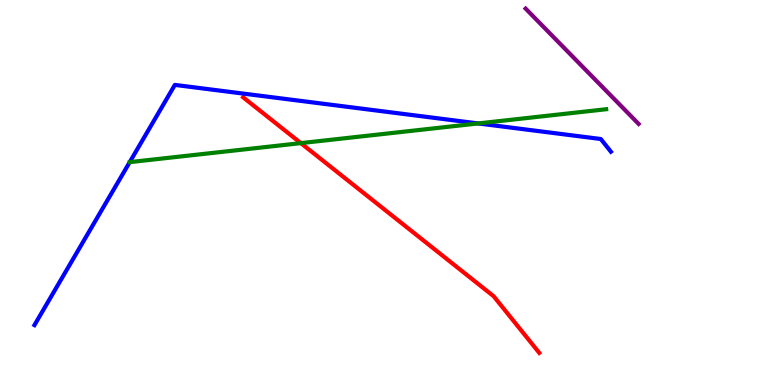[{'lines': ['blue', 'red'], 'intersections': []}, {'lines': ['green', 'red'], 'intersections': [{'x': 3.88, 'y': 6.28}]}, {'lines': ['purple', 'red'], 'intersections': []}, {'lines': ['blue', 'green'], 'intersections': [{'x': 6.17, 'y': 6.79}]}, {'lines': ['blue', 'purple'], 'intersections': []}, {'lines': ['green', 'purple'], 'intersections': []}]